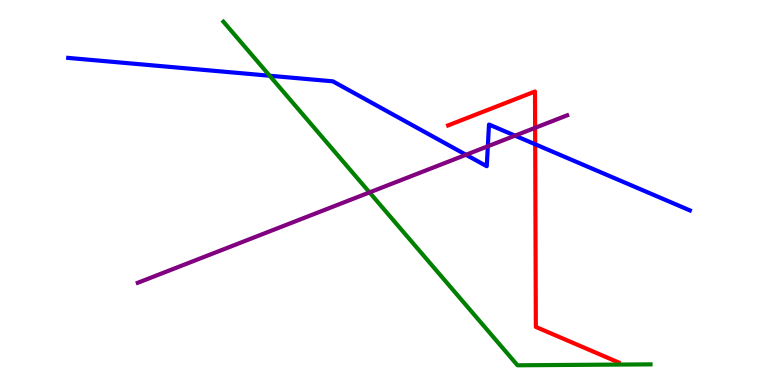[{'lines': ['blue', 'red'], 'intersections': [{'x': 6.91, 'y': 6.25}]}, {'lines': ['green', 'red'], 'intersections': []}, {'lines': ['purple', 'red'], 'intersections': [{'x': 6.9, 'y': 6.68}]}, {'lines': ['blue', 'green'], 'intersections': [{'x': 3.48, 'y': 8.03}]}, {'lines': ['blue', 'purple'], 'intersections': [{'x': 6.01, 'y': 5.98}, {'x': 6.29, 'y': 6.2}, {'x': 6.65, 'y': 6.48}]}, {'lines': ['green', 'purple'], 'intersections': [{'x': 4.77, 'y': 5.0}]}]